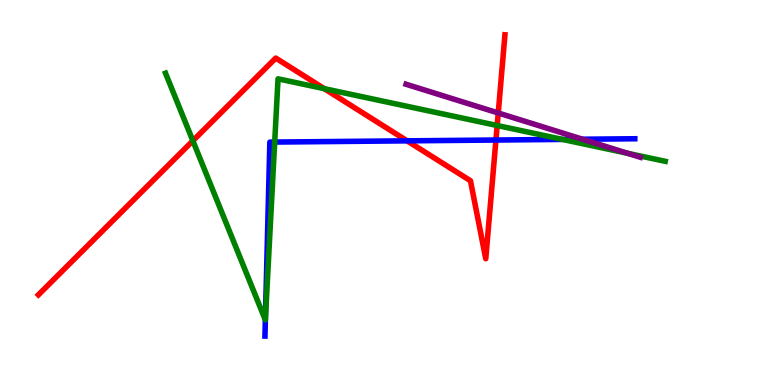[{'lines': ['blue', 'red'], 'intersections': [{'x': 5.25, 'y': 6.34}, {'x': 6.4, 'y': 6.36}]}, {'lines': ['green', 'red'], 'intersections': [{'x': 2.49, 'y': 6.34}, {'x': 4.18, 'y': 7.7}, {'x': 6.42, 'y': 6.74}]}, {'lines': ['purple', 'red'], 'intersections': [{'x': 6.43, 'y': 7.07}]}, {'lines': ['blue', 'green'], 'intersections': [{'x': 3.42, 'y': 1.72}, {'x': 3.54, 'y': 6.31}, {'x': 7.26, 'y': 6.38}]}, {'lines': ['blue', 'purple'], 'intersections': [{'x': 7.52, 'y': 6.38}]}, {'lines': ['green', 'purple'], 'intersections': [{'x': 8.1, 'y': 6.02}]}]